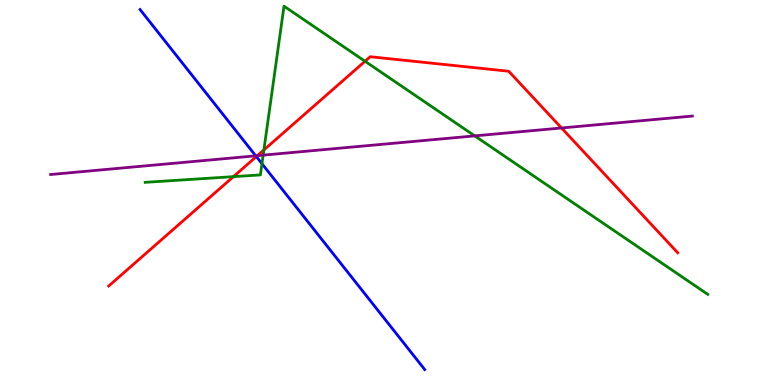[{'lines': ['blue', 'red'], 'intersections': [{'x': 3.31, 'y': 5.93}]}, {'lines': ['green', 'red'], 'intersections': [{'x': 3.01, 'y': 5.41}, {'x': 3.41, 'y': 6.11}, {'x': 4.71, 'y': 8.41}]}, {'lines': ['purple', 'red'], 'intersections': [{'x': 3.32, 'y': 5.96}, {'x': 7.25, 'y': 6.68}]}, {'lines': ['blue', 'green'], 'intersections': [{'x': 3.38, 'y': 5.75}]}, {'lines': ['blue', 'purple'], 'intersections': [{'x': 3.3, 'y': 5.95}]}, {'lines': ['green', 'purple'], 'intersections': [{'x': 3.4, 'y': 5.97}, {'x': 6.13, 'y': 6.47}]}]